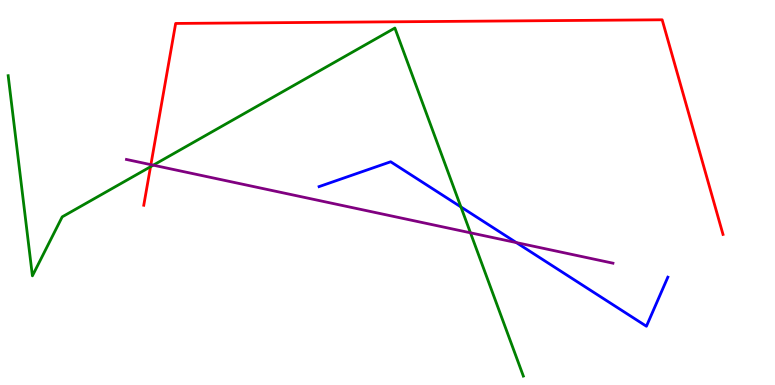[{'lines': ['blue', 'red'], 'intersections': []}, {'lines': ['green', 'red'], 'intersections': [{'x': 1.94, 'y': 5.67}]}, {'lines': ['purple', 'red'], 'intersections': [{'x': 1.95, 'y': 5.72}]}, {'lines': ['blue', 'green'], 'intersections': [{'x': 5.95, 'y': 4.62}]}, {'lines': ['blue', 'purple'], 'intersections': [{'x': 6.66, 'y': 3.7}]}, {'lines': ['green', 'purple'], 'intersections': [{'x': 1.98, 'y': 5.71}, {'x': 6.07, 'y': 3.95}]}]